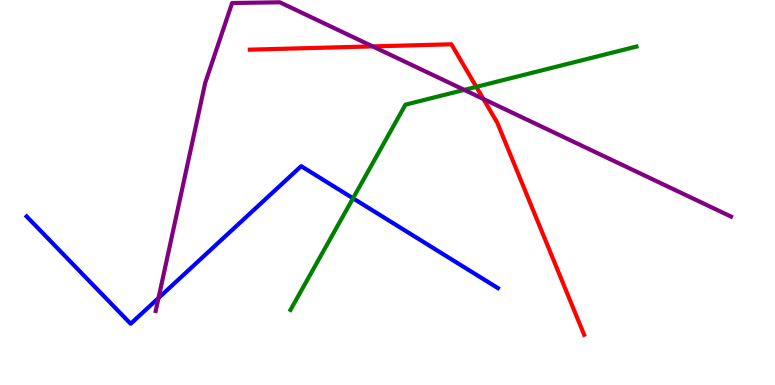[{'lines': ['blue', 'red'], 'intersections': []}, {'lines': ['green', 'red'], 'intersections': [{'x': 6.15, 'y': 7.74}]}, {'lines': ['purple', 'red'], 'intersections': [{'x': 4.81, 'y': 8.8}, {'x': 6.24, 'y': 7.43}]}, {'lines': ['blue', 'green'], 'intersections': [{'x': 4.56, 'y': 4.85}]}, {'lines': ['blue', 'purple'], 'intersections': [{'x': 2.05, 'y': 2.26}]}, {'lines': ['green', 'purple'], 'intersections': [{'x': 5.99, 'y': 7.67}]}]